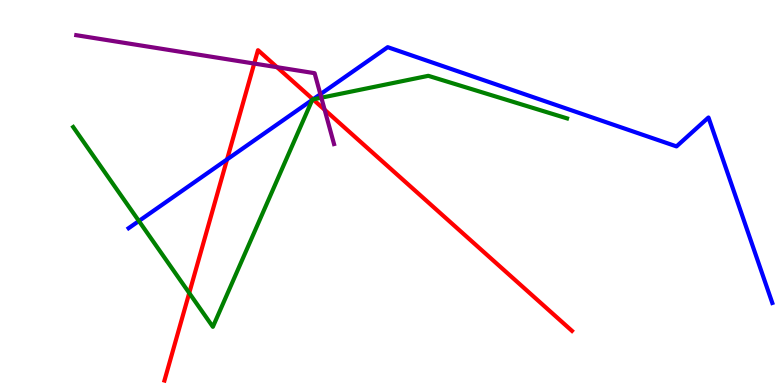[{'lines': ['blue', 'red'], 'intersections': [{'x': 2.93, 'y': 5.86}, {'x': 4.04, 'y': 7.42}]}, {'lines': ['green', 'red'], 'intersections': [{'x': 2.44, 'y': 2.39}, {'x': 4.04, 'y': 7.42}]}, {'lines': ['purple', 'red'], 'intersections': [{'x': 3.28, 'y': 8.35}, {'x': 3.57, 'y': 8.25}, {'x': 4.19, 'y': 7.15}]}, {'lines': ['blue', 'green'], 'intersections': [{'x': 1.79, 'y': 4.26}, {'x': 4.03, 'y': 7.41}, {'x': 4.04, 'y': 7.42}]}, {'lines': ['blue', 'purple'], 'intersections': [{'x': 4.13, 'y': 7.55}]}, {'lines': ['green', 'purple'], 'intersections': [{'x': 4.15, 'y': 7.46}]}]